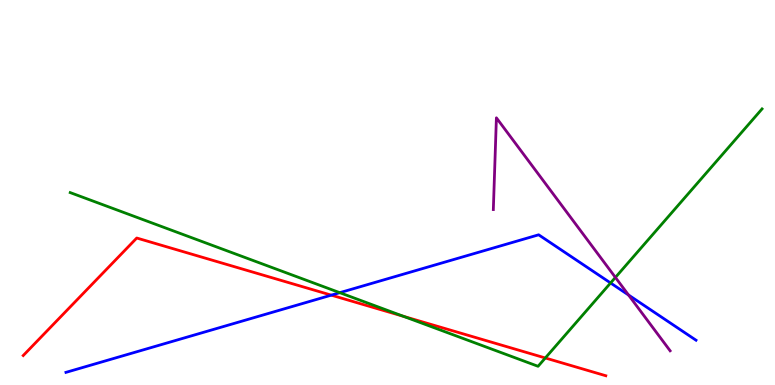[{'lines': ['blue', 'red'], 'intersections': [{'x': 4.27, 'y': 2.33}]}, {'lines': ['green', 'red'], 'intersections': [{'x': 5.21, 'y': 1.78}, {'x': 7.04, 'y': 0.702}]}, {'lines': ['purple', 'red'], 'intersections': []}, {'lines': ['blue', 'green'], 'intersections': [{'x': 4.38, 'y': 2.4}, {'x': 7.88, 'y': 2.65}]}, {'lines': ['blue', 'purple'], 'intersections': [{'x': 8.11, 'y': 2.34}]}, {'lines': ['green', 'purple'], 'intersections': [{'x': 7.94, 'y': 2.79}]}]